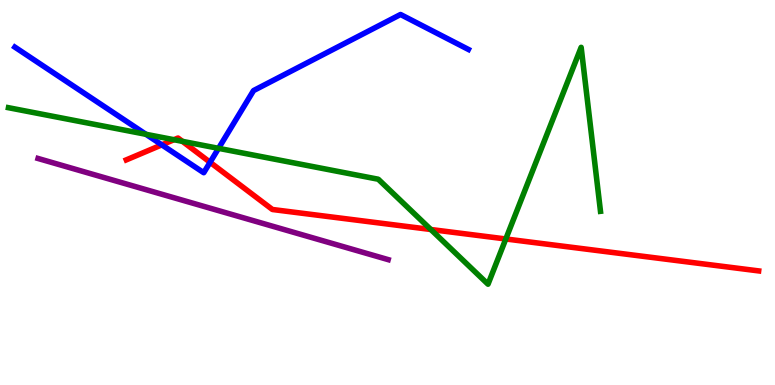[{'lines': ['blue', 'red'], 'intersections': [{'x': 2.09, 'y': 6.24}, {'x': 2.71, 'y': 5.78}]}, {'lines': ['green', 'red'], 'intersections': [{'x': 2.24, 'y': 6.37}, {'x': 2.35, 'y': 6.33}, {'x': 5.56, 'y': 4.04}, {'x': 6.53, 'y': 3.79}]}, {'lines': ['purple', 'red'], 'intersections': []}, {'lines': ['blue', 'green'], 'intersections': [{'x': 1.88, 'y': 6.51}, {'x': 2.82, 'y': 6.15}]}, {'lines': ['blue', 'purple'], 'intersections': []}, {'lines': ['green', 'purple'], 'intersections': []}]